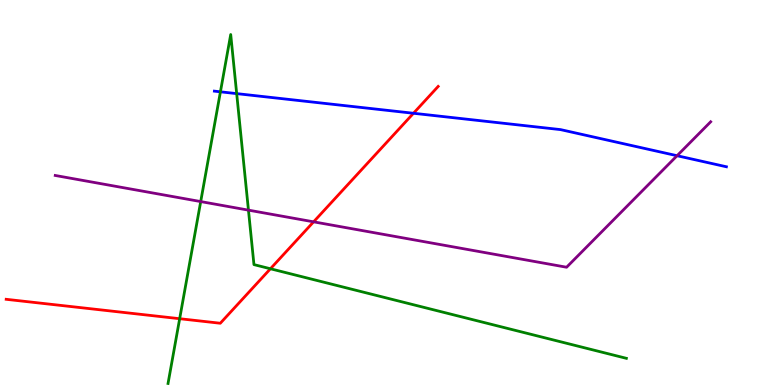[{'lines': ['blue', 'red'], 'intersections': [{'x': 5.34, 'y': 7.06}]}, {'lines': ['green', 'red'], 'intersections': [{'x': 2.32, 'y': 1.72}, {'x': 3.49, 'y': 3.02}]}, {'lines': ['purple', 'red'], 'intersections': [{'x': 4.05, 'y': 4.24}]}, {'lines': ['blue', 'green'], 'intersections': [{'x': 2.84, 'y': 7.62}, {'x': 3.05, 'y': 7.57}]}, {'lines': ['blue', 'purple'], 'intersections': [{'x': 8.74, 'y': 5.96}]}, {'lines': ['green', 'purple'], 'intersections': [{'x': 2.59, 'y': 4.76}, {'x': 3.21, 'y': 4.54}]}]